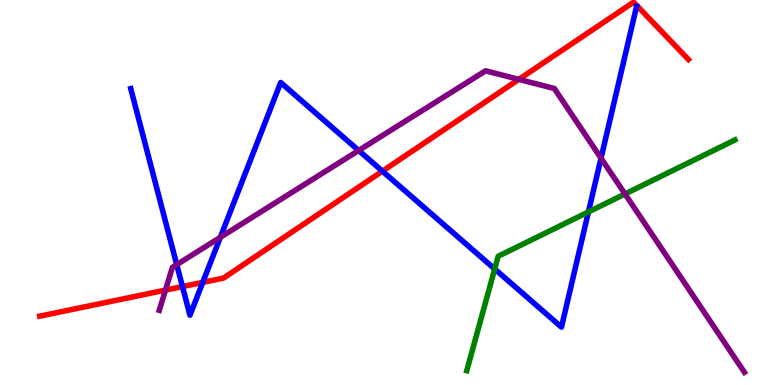[{'lines': ['blue', 'red'], 'intersections': [{'x': 2.35, 'y': 2.56}, {'x': 2.62, 'y': 2.67}, {'x': 4.93, 'y': 5.55}]}, {'lines': ['green', 'red'], 'intersections': []}, {'lines': ['purple', 'red'], 'intersections': [{'x': 2.13, 'y': 2.46}, {'x': 6.69, 'y': 7.94}]}, {'lines': ['blue', 'green'], 'intersections': [{'x': 6.38, 'y': 3.01}, {'x': 7.59, 'y': 4.5}]}, {'lines': ['blue', 'purple'], 'intersections': [{'x': 2.28, 'y': 3.13}, {'x': 2.84, 'y': 3.84}, {'x': 4.63, 'y': 6.09}, {'x': 7.76, 'y': 5.89}]}, {'lines': ['green', 'purple'], 'intersections': [{'x': 8.06, 'y': 4.96}]}]